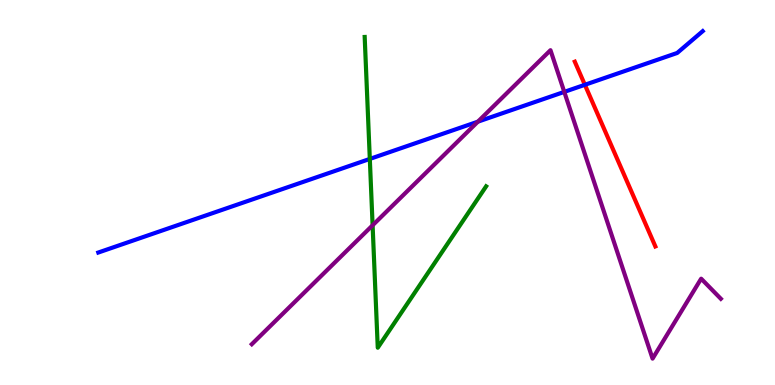[{'lines': ['blue', 'red'], 'intersections': [{'x': 7.55, 'y': 7.8}]}, {'lines': ['green', 'red'], 'intersections': []}, {'lines': ['purple', 'red'], 'intersections': []}, {'lines': ['blue', 'green'], 'intersections': [{'x': 4.77, 'y': 5.87}]}, {'lines': ['blue', 'purple'], 'intersections': [{'x': 6.17, 'y': 6.84}, {'x': 7.28, 'y': 7.61}]}, {'lines': ['green', 'purple'], 'intersections': [{'x': 4.81, 'y': 4.15}]}]